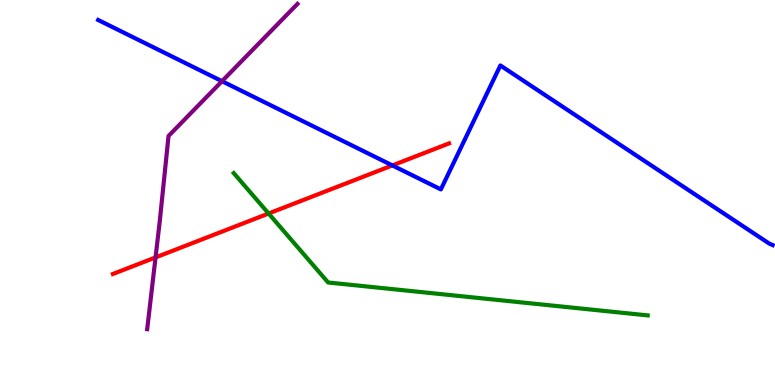[{'lines': ['blue', 'red'], 'intersections': [{'x': 5.06, 'y': 5.7}]}, {'lines': ['green', 'red'], 'intersections': [{'x': 3.47, 'y': 4.45}]}, {'lines': ['purple', 'red'], 'intersections': [{'x': 2.01, 'y': 3.31}]}, {'lines': ['blue', 'green'], 'intersections': []}, {'lines': ['blue', 'purple'], 'intersections': [{'x': 2.86, 'y': 7.89}]}, {'lines': ['green', 'purple'], 'intersections': []}]